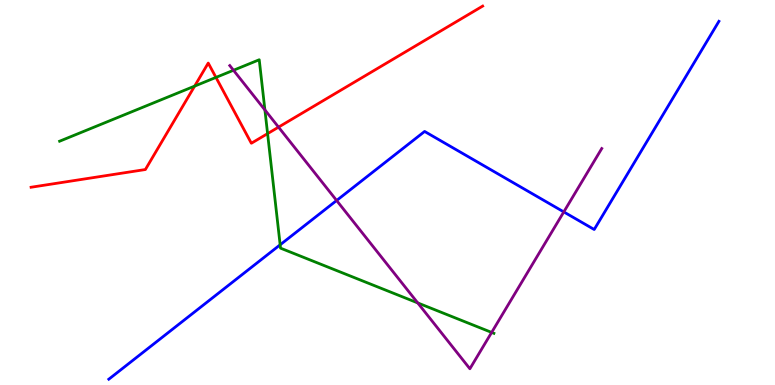[{'lines': ['blue', 'red'], 'intersections': []}, {'lines': ['green', 'red'], 'intersections': [{'x': 2.51, 'y': 7.76}, {'x': 2.79, 'y': 7.99}, {'x': 3.45, 'y': 6.53}]}, {'lines': ['purple', 'red'], 'intersections': [{'x': 3.59, 'y': 6.7}]}, {'lines': ['blue', 'green'], 'intersections': [{'x': 3.61, 'y': 3.64}]}, {'lines': ['blue', 'purple'], 'intersections': [{'x': 4.34, 'y': 4.79}, {'x': 7.27, 'y': 4.5}]}, {'lines': ['green', 'purple'], 'intersections': [{'x': 3.01, 'y': 8.18}, {'x': 3.42, 'y': 7.14}, {'x': 5.39, 'y': 2.13}, {'x': 6.34, 'y': 1.37}]}]